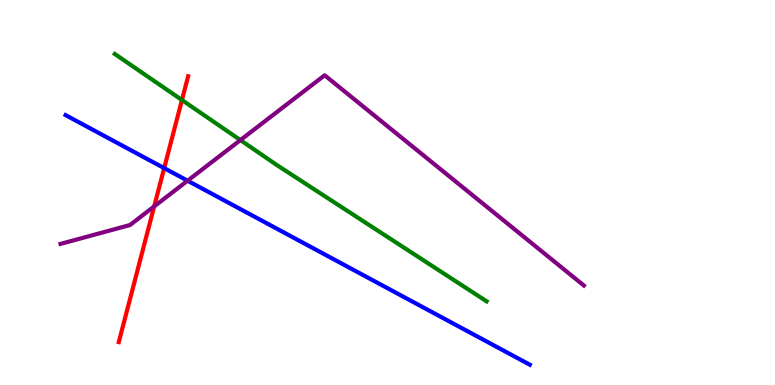[{'lines': ['blue', 'red'], 'intersections': [{'x': 2.12, 'y': 5.63}]}, {'lines': ['green', 'red'], 'intersections': [{'x': 2.35, 'y': 7.4}]}, {'lines': ['purple', 'red'], 'intersections': [{'x': 1.99, 'y': 4.64}]}, {'lines': ['blue', 'green'], 'intersections': []}, {'lines': ['blue', 'purple'], 'intersections': [{'x': 2.42, 'y': 5.31}]}, {'lines': ['green', 'purple'], 'intersections': [{'x': 3.1, 'y': 6.36}]}]